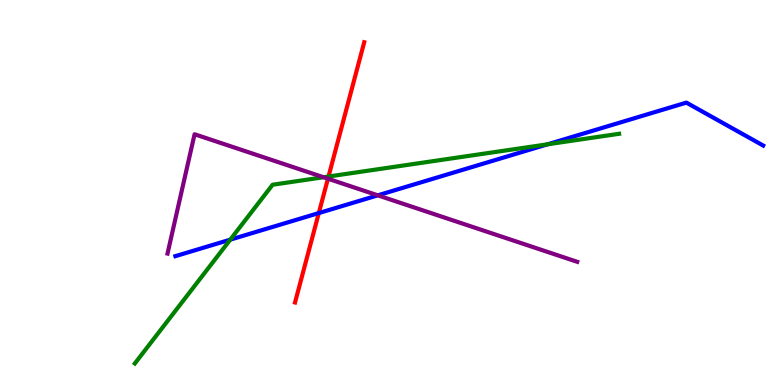[{'lines': ['blue', 'red'], 'intersections': [{'x': 4.11, 'y': 4.47}]}, {'lines': ['green', 'red'], 'intersections': [{'x': 4.24, 'y': 5.42}]}, {'lines': ['purple', 'red'], 'intersections': [{'x': 4.23, 'y': 5.36}]}, {'lines': ['blue', 'green'], 'intersections': [{'x': 2.97, 'y': 3.78}, {'x': 7.07, 'y': 6.25}]}, {'lines': ['blue', 'purple'], 'intersections': [{'x': 4.87, 'y': 4.93}]}, {'lines': ['green', 'purple'], 'intersections': [{'x': 4.17, 'y': 5.4}]}]